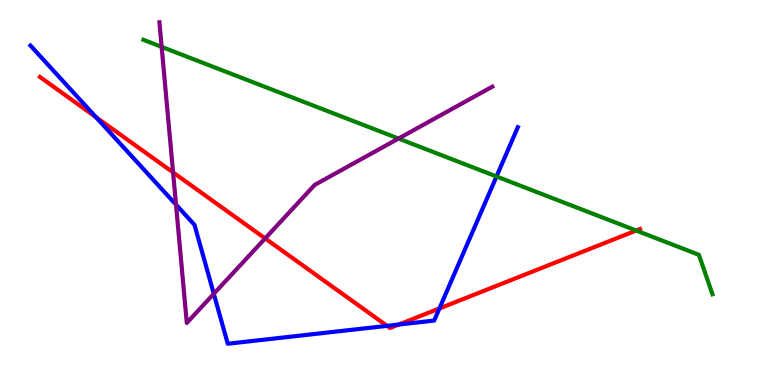[{'lines': ['blue', 'red'], 'intersections': [{'x': 1.24, 'y': 6.96}, {'x': 4.99, 'y': 1.54}, {'x': 5.15, 'y': 1.57}, {'x': 5.67, 'y': 1.99}]}, {'lines': ['green', 'red'], 'intersections': [{'x': 8.21, 'y': 4.01}]}, {'lines': ['purple', 'red'], 'intersections': [{'x': 2.23, 'y': 5.52}, {'x': 3.42, 'y': 3.81}]}, {'lines': ['blue', 'green'], 'intersections': [{'x': 6.41, 'y': 5.42}]}, {'lines': ['blue', 'purple'], 'intersections': [{'x': 2.27, 'y': 4.68}, {'x': 2.76, 'y': 2.37}]}, {'lines': ['green', 'purple'], 'intersections': [{'x': 2.09, 'y': 8.78}, {'x': 5.14, 'y': 6.4}]}]